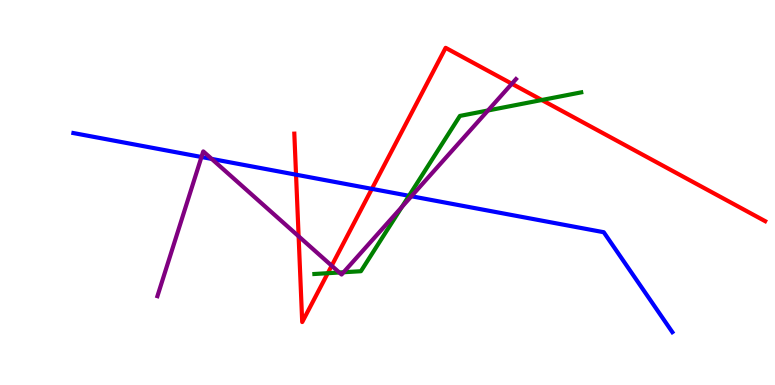[{'lines': ['blue', 'red'], 'intersections': [{'x': 3.82, 'y': 5.46}, {'x': 4.8, 'y': 5.09}]}, {'lines': ['green', 'red'], 'intersections': [{'x': 4.23, 'y': 2.9}, {'x': 6.99, 'y': 7.4}]}, {'lines': ['purple', 'red'], 'intersections': [{'x': 3.85, 'y': 3.86}, {'x': 4.28, 'y': 3.1}, {'x': 6.6, 'y': 7.82}]}, {'lines': ['blue', 'green'], 'intersections': [{'x': 5.28, 'y': 4.91}]}, {'lines': ['blue', 'purple'], 'intersections': [{'x': 2.6, 'y': 5.92}, {'x': 2.73, 'y': 5.87}, {'x': 5.31, 'y': 4.9}]}, {'lines': ['green', 'purple'], 'intersections': [{'x': 4.38, 'y': 2.92}, {'x': 4.43, 'y': 2.93}, {'x': 5.19, 'y': 4.62}, {'x': 6.3, 'y': 7.13}]}]